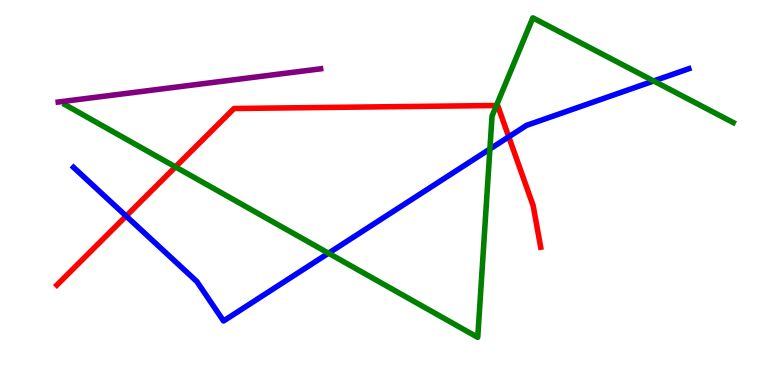[{'lines': ['blue', 'red'], 'intersections': [{'x': 1.63, 'y': 4.39}, {'x': 6.56, 'y': 6.45}]}, {'lines': ['green', 'red'], 'intersections': [{'x': 2.26, 'y': 5.66}, {'x': 6.41, 'y': 7.26}]}, {'lines': ['purple', 'red'], 'intersections': []}, {'lines': ['blue', 'green'], 'intersections': [{'x': 4.24, 'y': 3.42}, {'x': 6.32, 'y': 6.13}, {'x': 8.43, 'y': 7.9}]}, {'lines': ['blue', 'purple'], 'intersections': []}, {'lines': ['green', 'purple'], 'intersections': []}]